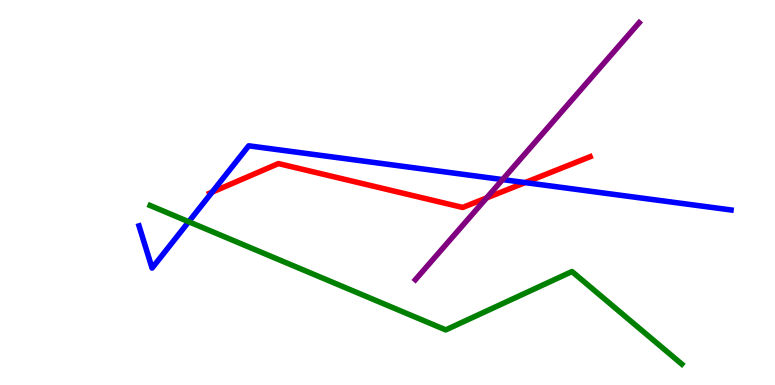[{'lines': ['blue', 'red'], 'intersections': [{'x': 2.74, 'y': 5.01}, {'x': 6.78, 'y': 5.26}]}, {'lines': ['green', 'red'], 'intersections': []}, {'lines': ['purple', 'red'], 'intersections': [{'x': 6.28, 'y': 4.86}]}, {'lines': ['blue', 'green'], 'intersections': [{'x': 2.44, 'y': 4.24}]}, {'lines': ['blue', 'purple'], 'intersections': [{'x': 6.48, 'y': 5.34}]}, {'lines': ['green', 'purple'], 'intersections': []}]